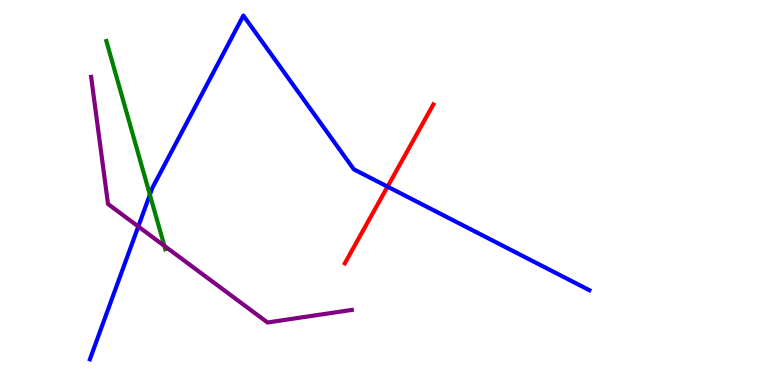[{'lines': ['blue', 'red'], 'intersections': [{'x': 5.0, 'y': 5.15}]}, {'lines': ['green', 'red'], 'intersections': []}, {'lines': ['purple', 'red'], 'intersections': []}, {'lines': ['blue', 'green'], 'intersections': [{'x': 1.93, 'y': 4.94}]}, {'lines': ['blue', 'purple'], 'intersections': [{'x': 1.78, 'y': 4.12}]}, {'lines': ['green', 'purple'], 'intersections': [{'x': 2.12, 'y': 3.61}]}]